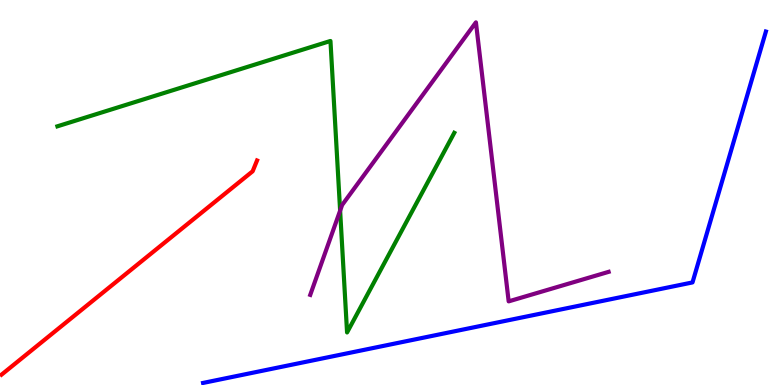[{'lines': ['blue', 'red'], 'intersections': []}, {'lines': ['green', 'red'], 'intersections': []}, {'lines': ['purple', 'red'], 'intersections': []}, {'lines': ['blue', 'green'], 'intersections': []}, {'lines': ['blue', 'purple'], 'intersections': []}, {'lines': ['green', 'purple'], 'intersections': [{'x': 4.39, 'y': 4.53}]}]